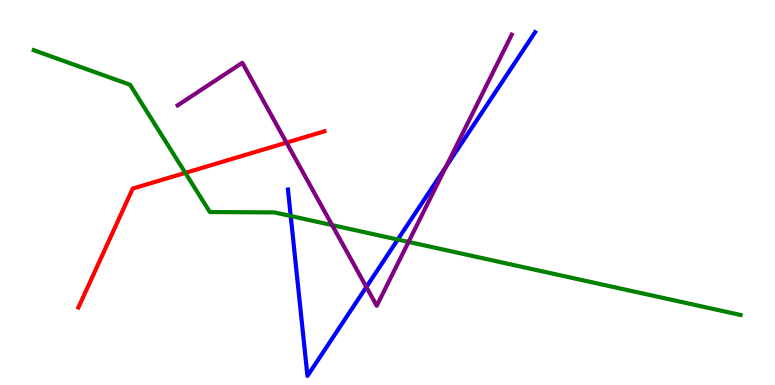[{'lines': ['blue', 'red'], 'intersections': []}, {'lines': ['green', 'red'], 'intersections': [{'x': 2.39, 'y': 5.51}]}, {'lines': ['purple', 'red'], 'intersections': [{'x': 3.7, 'y': 6.3}]}, {'lines': ['blue', 'green'], 'intersections': [{'x': 3.75, 'y': 4.39}, {'x': 5.13, 'y': 3.78}]}, {'lines': ['blue', 'purple'], 'intersections': [{'x': 4.73, 'y': 2.55}, {'x': 5.75, 'y': 5.67}]}, {'lines': ['green', 'purple'], 'intersections': [{'x': 4.29, 'y': 4.15}, {'x': 5.27, 'y': 3.72}]}]